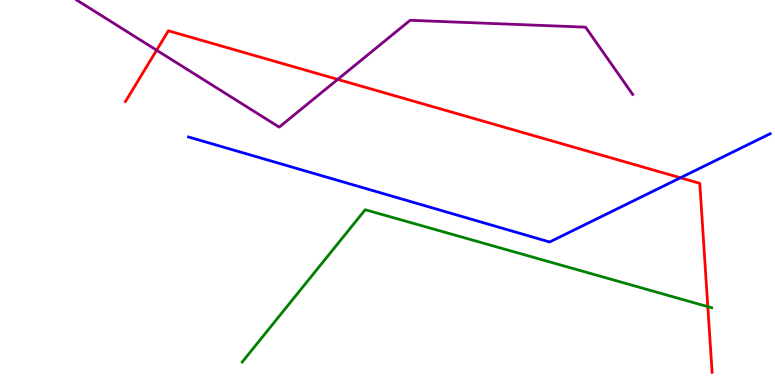[{'lines': ['blue', 'red'], 'intersections': [{'x': 8.78, 'y': 5.38}]}, {'lines': ['green', 'red'], 'intersections': [{'x': 9.13, 'y': 2.04}]}, {'lines': ['purple', 'red'], 'intersections': [{'x': 2.02, 'y': 8.7}, {'x': 4.36, 'y': 7.94}]}, {'lines': ['blue', 'green'], 'intersections': []}, {'lines': ['blue', 'purple'], 'intersections': []}, {'lines': ['green', 'purple'], 'intersections': []}]